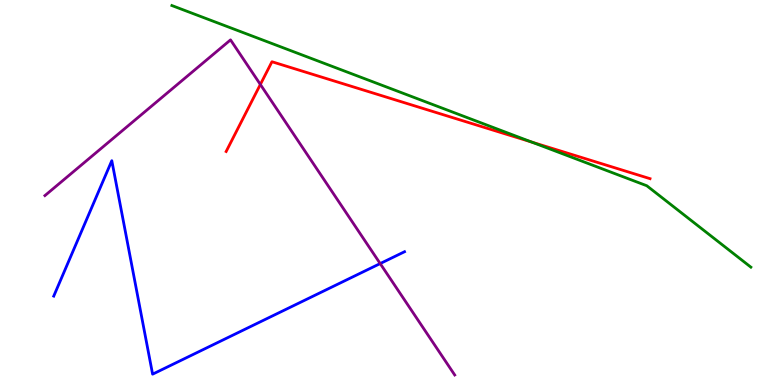[{'lines': ['blue', 'red'], 'intersections': []}, {'lines': ['green', 'red'], 'intersections': [{'x': 6.86, 'y': 6.31}]}, {'lines': ['purple', 'red'], 'intersections': [{'x': 3.36, 'y': 7.81}]}, {'lines': ['blue', 'green'], 'intersections': []}, {'lines': ['blue', 'purple'], 'intersections': [{'x': 4.91, 'y': 3.15}]}, {'lines': ['green', 'purple'], 'intersections': []}]